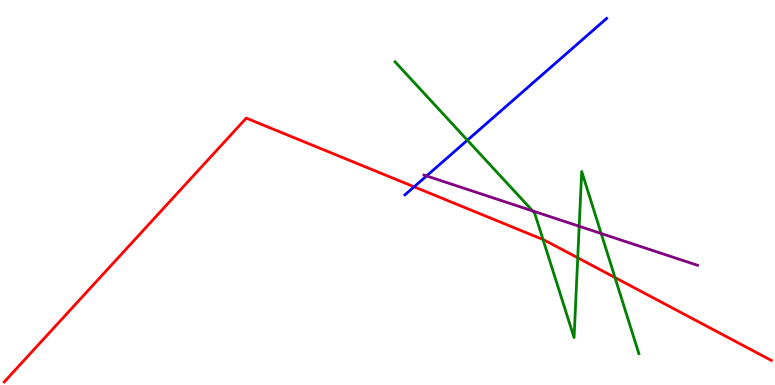[{'lines': ['blue', 'red'], 'intersections': [{'x': 5.34, 'y': 5.15}]}, {'lines': ['green', 'red'], 'intersections': [{'x': 7.01, 'y': 3.78}, {'x': 7.45, 'y': 3.3}, {'x': 7.94, 'y': 2.79}]}, {'lines': ['purple', 'red'], 'intersections': []}, {'lines': ['blue', 'green'], 'intersections': [{'x': 6.03, 'y': 6.36}]}, {'lines': ['blue', 'purple'], 'intersections': [{'x': 5.5, 'y': 5.43}]}, {'lines': ['green', 'purple'], 'intersections': [{'x': 6.87, 'y': 4.52}, {'x': 7.47, 'y': 4.12}, {'x': 7.76, 'y': 3.93}]}]